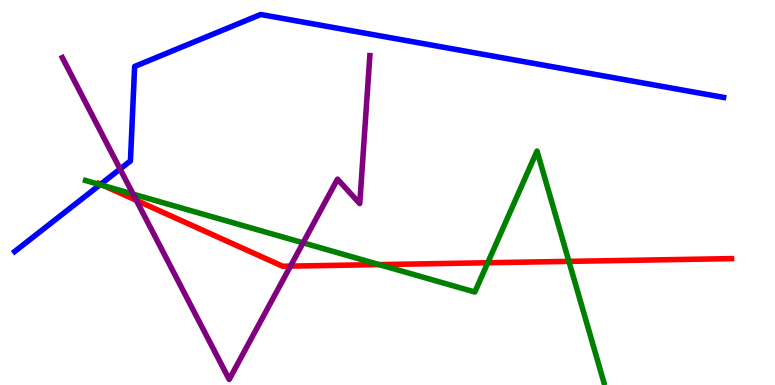[{'lines': ['blue', 'red'], 'intersections': [{'x': 1.3, 'y': 5.21}]}, {'lines': ['green', 'red'], 'intersections': [{'x': 1.34, 'y': 5.17}, {'x': 4.89, 'y': 3.13}, {'x': 6.29, 'y': 3.18}, {'x': 7.34, 'y': 3.21}]}, {'lines': ['purple', 'red'], 'intersections': [{'x': 1.76, 'y': 4.8}, {'x': 3.75, 'y': 3.09}]}, {'lines': ['blue', 'green'], 'intersections': [{'x': 1.29, 'y': 5.2}]}, {'lines': ['blue', 'purple'], 'intersections': [{'x': 1.55, 'y': 5.61}]}, {'lines': ['green', 'purple'], 'intersections': [{'x': 1.72, 'y': 4.96}, {'x': 3.91, 'y': 3.69}]}]